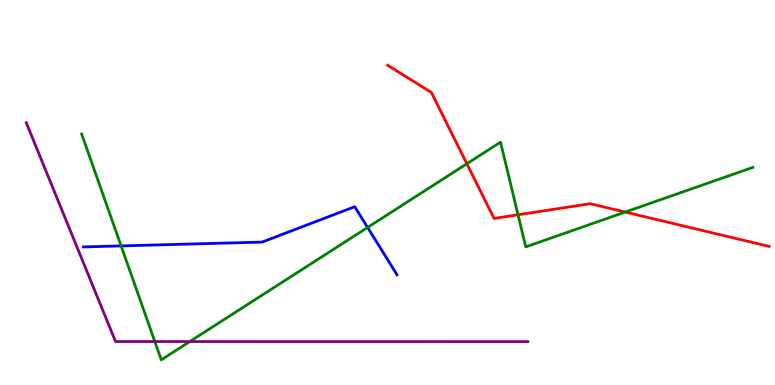[{'lines': ['blue', 'red'], 'intersections': []}, {'lines': ['green', 'red'], 'intersections': [{'x': 6.02, 'y': 5.75}, {'x': 6.68, 'y': 4.42}, {'x': 8.07, 'y': 4.49}]}, {'lines': ['purple', 'red'], 'intersections': []}, {'lines': ['blue', 'green'], 'intersections': [{'x': 1.56, 'y': 3.61}, {'x': 4.74, 'y': 4.09}]}, {'lines': ['blue', 'purple'], 'intersections': []}, {'lines': ['green', 'purple'], 'intersections': [{'x': 2.0, 'y': 1.13}, {'x': 2.45, 'y': 1.13}]}]